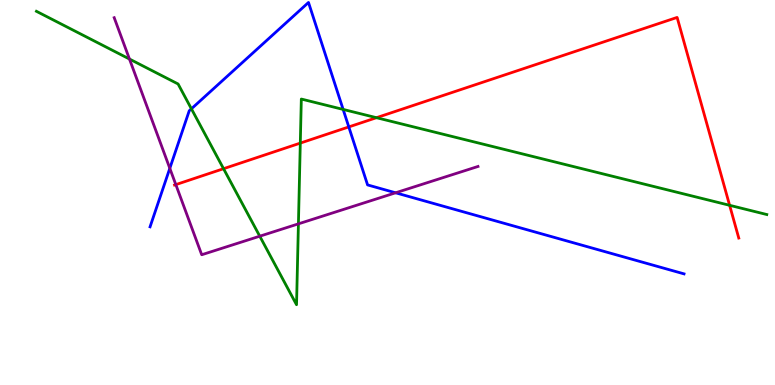[{'lines': ['blue', 'red'], 'intersections': [{'x': 4.5, 'y': 6.7}]}, {'lines': ['green', 'red'], 'intersections': [{'x': 2.88, 'y': 5.62}, {'x': 3.87, 'y': 6.28}, {'x': 4.86, 'y': 6.94}, {'x': 9.41, 'y': 4.67}]}, {'lines': ['purple', 'red'], 'intersections': [{'x': 2.27, 'y': 5.2}]}, {'lines': ['blue', 'green'], 'intersections': [{'x': 2.47, 'y': 7.17}, {'x': 4.43, 'y': 7.16}]}, {'lines': ['blue', 'purple'], 'intersections': [{'x': 2.19, 'y': 5.63}, {'x': 5.1, 'y': 4.99}]}, {'lines': ['green', 'purple'], 'intersections': [{'x': 1.67, 'y': 8.47}, {'x': 3.35, 'y': 3.86}, {'x': 3.85, 'y': 4.19}]}]